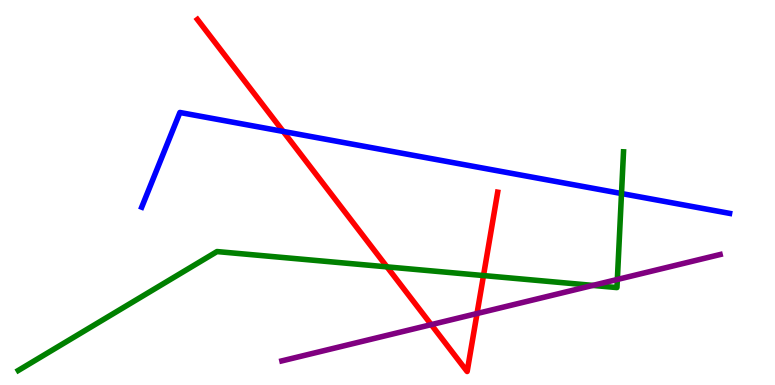[{'lines': ['blue', 'red'], 'intersections': [{'x': 3.65, 'y': 6.59}]}, {'lines': ['green', 'red'], 'intersections': [{'x': 4.99, 'y': 3.07}, {'x': 6.24, 'y': 2.84}]}, {'lines': ['purple', 'red'], 'intersections': [{'x': 5.56, 'y': 1.57}, {'x': 6.16, 'y': 1.86}]}, {'lines': ['blue', 'green'], 'intersections': [{'x': 8.02, 'y': 4.97}]}, {'lines': ['blue', 'purple'], 'intersections': []}, {'lines': ['green', 'purple'], 'intersections': [{'x': 7.65, 'y': 2.59}, {'x': 7.97, 'y': 2.74}]}]